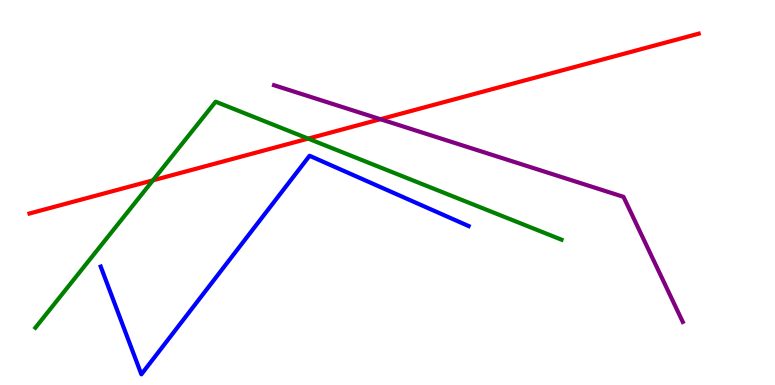[{'lines': ['blue', 'red'], 'intersections': []}, {'lines': ['green', 'red'], 'intersections': [{'x': 1.97, 'y': 5.32}, {'x': 3.98, 'y': 6.4}]}, {'lines': ['purple', 'red'], 'intersections': [{'x': 4.91, 'y': 6.9}]}, {'lines': ['blue', 'green'], 'intersections': []}, {'lines': ['blue', 'purple'], 'intersections': []}, {'lines': ['green', 'purple'], 'intersections': []}]